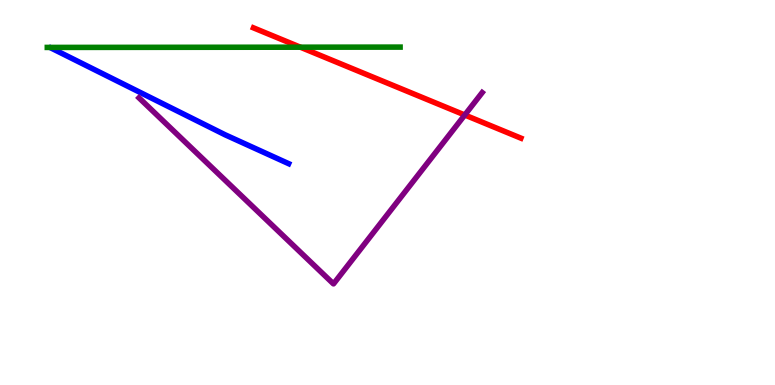[{'lines': ['blue', 'red'], 'intersections': []}, {'lines': ['green', 'red'], 'intersections': [{'x': 3.88, 'y': 8.77}]}, {'lines': ['purple', 'red'], 'intersections': [{'x': 6.0, 'y': 7.01}]}, {'lines': ['blue', 'green'], 'intersections': []}, {'lines': ['blue', 'purple'], 'intersections': []}, {'lines': ['green', 'purple'], 'intersections': []}]